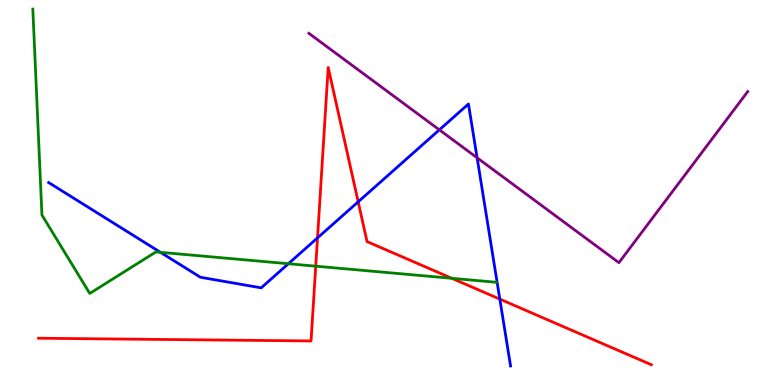[{'lines': ['blue', 'red'], 'intersections': [{'x': 4.1, 'y': 3.82}, {'x': 4.62, 'y': 4.76}, {'x': 6.45, 'y': 2.23}]}, {'lines': ['green', 'red'], 'intersections': [{'x': 4.07, 'y': 3.09}, {'x': 5.83, 'y': 2.77}]}, {'lines': ['purple', 'red'], 'intersections': []}, {'lines': ['blue', 'green'], 'intersections': [{'x': 2.07, 'y': 3.45}, {'x': 3.72, 'y': 3.15}]}, {'lines': ['blue', 'purple'], 'intersections': [{'x': 5.67, 'y': 6.63}, {'x': 6.16, 'y': 5.9}]}, {'lines': ['green', 'purple'], 'intersections': []}]